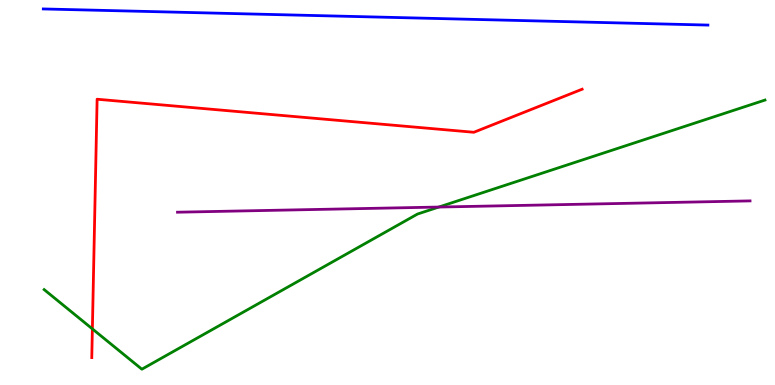[{'lines': ['blue', 'red'], 'intersections': []}, {'lines': ['green', 'red'], 'intersections': [{'x': 1.19, 'y': 1.46}]}, {'lines': ['purple', 'red'], 'intersections': []}, {'lines': ['blue', 'green'], 'intersections': []}, {'lines': ['blue', 'purple'], 'intersections': []}, {'lines': ['green', 'purple'], 'intersections': [{'x': 5.66, 'y': 4.62}]}]